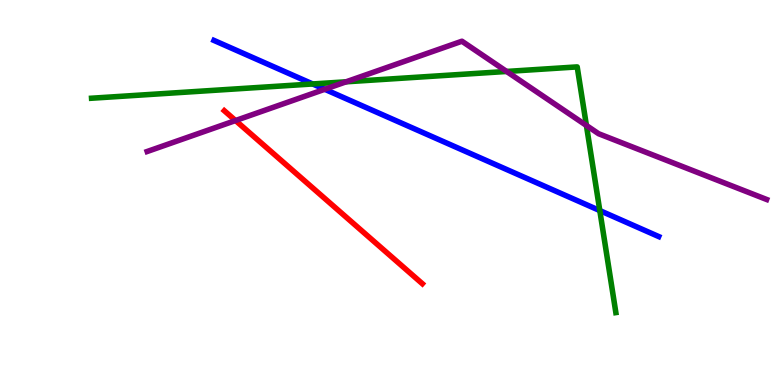[{'lines': ['blue', 'red'], 'intersections': []}, {'lines': ['green', 'red'], 'intersections': []}, {'lines': ['purple', 'red'], 'intersections': [{'x': 3.04, 'y': 6.87}]}, {'lines': ['blue', 'green'], 'intersections': [{'x': 4.03, 'y': 7.82}, {'x': 7.74, 'y': 4.53}]}, {'lines': ['blue', 'purple'], 'intersections': [{'x': 4.19, 'y': 7.68}]}, {'lines': ['green', 'purple'], 'intersections': [{'x': 4.47, 'y': 7.88}, {'x': 6.54, 'y': 8.14}, {'x': 7.57, 'y': 6.74}]}]